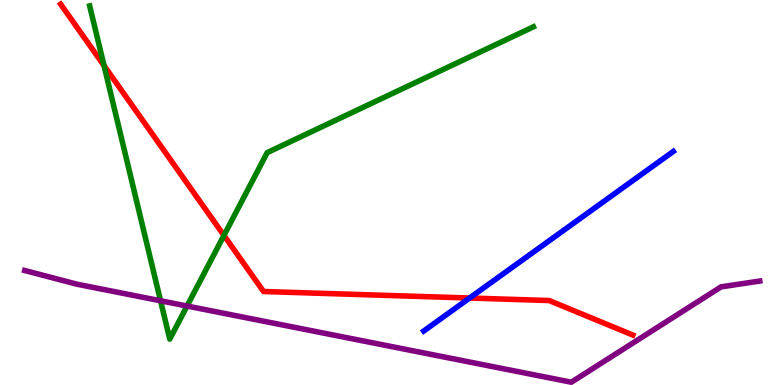[{'lines': ['blue', 'red'], 'intersections': [{'x': 6.06, 'y': 2.26}]}, {'lines': ['green', 'red'], 'intersections': [{'x': 1.34, 'y': 8.3}, {'x': 2.89, 'y': 3.89}]}, {'lines': ['purple', 'red'], 'intersections': []}, {'lines': ['blue', 'green'], 'intersections': []}, {'lines': ['blue', 'purple'], 'intersections': []}, {'lines': ['green', 'purple'], 'intersections': [{'x': 2.07, 'y': 2.19}, {'x': 2.41, 'y': 2.05}]}]